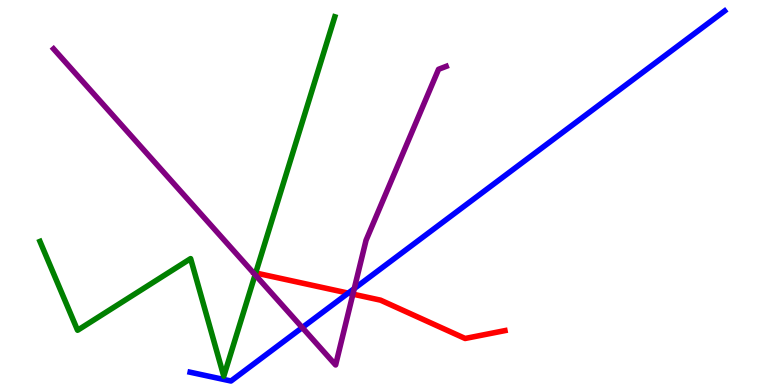[{'lines': ['blue', 'red'], 'intersections': [{'x': 4.49, 'y': 2.39}]}, {'lines': ['green', 'red'], 'intersections': [{'x': 3.3, 'y': 2.91}]}, {'lines': ['purple', 'red'], 'intersections': [{'x': 4.55, 'y': 2.36}]}, {'lines': ['blue', 'green'], 'intersections': []}, {'lines': ['blue', 'purple'], 'intersections': [{'x': 3.9, 'y': 1.49}, {'x': 4.57, 'y': 2.5}]}, {'lines': ['green', 'purple'], 'intersections': [{'x': 3.29, 'y': 2.86}]}]